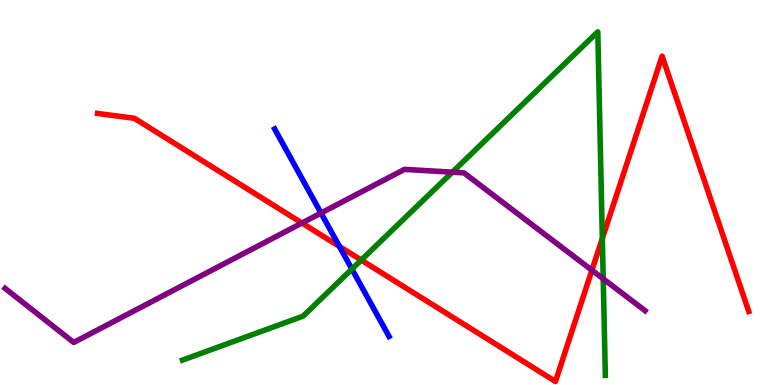[{'lines': ['blue', 'red'], 'intersections': [{'x': 4.38, 'y': 3.6}]}, {'lines': ['green', 'red'], 'intersections': [{'x': 4.66, 'y': 3.24}, {'x': 7.77, 'y': 3.81}]}, {'lines': ['purple', 'red'], 'intersections': [{'x': 3.9, 'y': 4.21}, {'x': 7.64, 'y': 2.98}]}, {'lines': ['blue', 'green'], 'intersections': [{'x': 4.54, 'y': 3.01}]}, {'lines': ['blue', 'purple'], 'intersections': [{'x': 4.14, 'y': 4.47}]}, {'lines': ['green', 'purple'], 'intersections': [{'x': 5.84, 'y': 5.53}, {'x': 7.78, 'y': 2.76}]}]